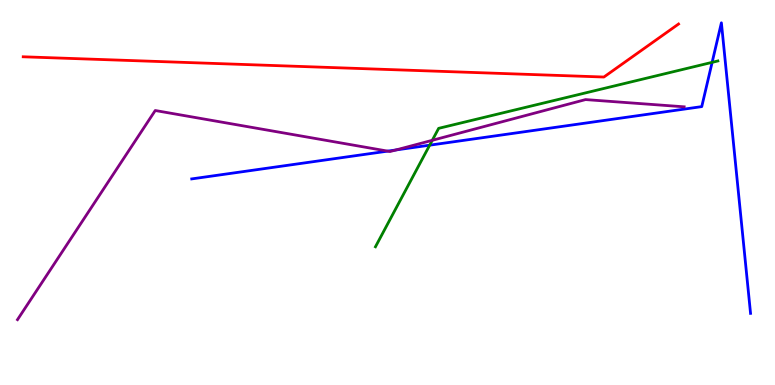[{'lines': ['blue', 'red'], 'intersections': []}, {'lines': ['green', 'red'], 'intersections': []}, {'lines': ['purple', 'red'], 'intersections': []}, {'lines': ['blue', 'green'], 'intersections': [{'x': 5.54, 'y': 6.23}, {'x': 9.19, 'y': 8.38}]}, {'lines': ['blue', 'purple'], 'intersections': [{'x': 5.0, 'y': 6.07}, {'x': 5.11, 'y': 6.1}]}, {'lines': ['green', 'purple'], 'intersections': [{'x': 5.58, 'y': 6.36}]}]